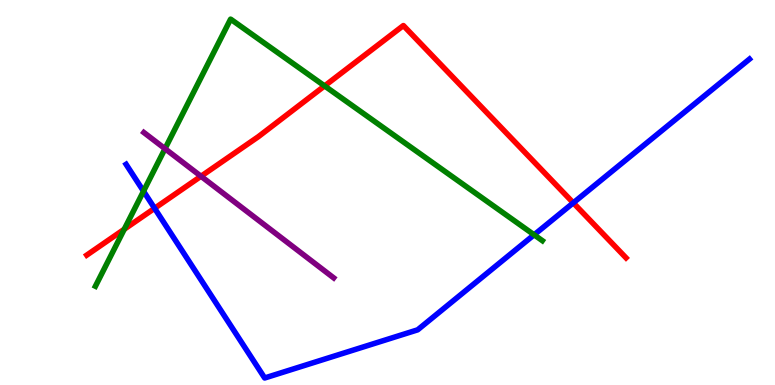[{'lines': ['blue', 'red'], 'intersections': [{'x': 1.99, 'y': 4.59}, {'x': 7.4, 'y': 4.73}]}, {'lines': ['green', 'red'], 'intersections': [{'x': 1.6, 'y': 4.05}, {'x': 4.19, 'y': 7.77}]}, {'lines': ['purple', 'red'], 'intersections': [{'x': 2.59, 'y': 5.42}]}, {'lines': ['blue', 'green'], 'intersections': [{'x': 1.85, 'y': 5.03}, {'x': 6.89, 'y': 3.9}]}, {'lines': ['blue', 'purple'], 'intersections': []}, {'lines': ['green', 'purple'], 'intersections': [{'x': 2.13, 'y': 6.14}]}]